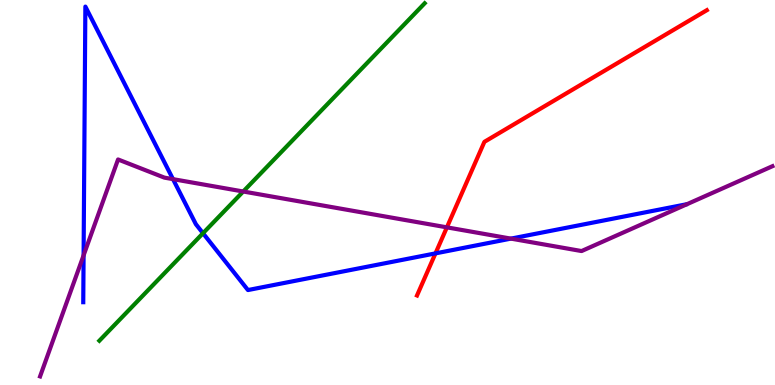[{'lines': ['blue', 'red'], 'intersections': [{'x': 5.62, 'y': 3.42}]}, {'lines': ['green', 'red'], 'intersections': []}, {'lines': ['purple', 'red'], 'intersections': [{'x': 5.77, 'y': 4.09}]}, {'lines': ['blue', 'green'], 'intersections': [{'x': 2.62, 'y': 3.94}]}, {'lines': ['blue', 'purple'], 'intersections': [{'x': 1.08, 'y': 3.37}, {'x': 2.23, 'y': 5.35}, {'x': 6.59, 'y': 3.8}]}, {'lines': ['green', 'purple'], 'intersections': [{'x': 3.14, 'y': 5.03}]}]